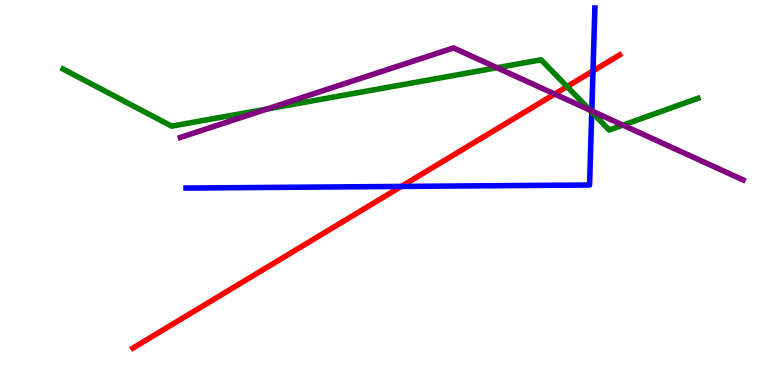[{'lines': ['blue', 'red'], 'intersections': [{'x': 5.18, 'y': 5.16}, {'x': 7.65, 'y': 8.16}]}, {'lines': ['green', 'red'], 'intersections': [{'x': 7.32, 'y': 7.75}]}, {'lines': ['purple', 'red'], 'intersections': [{'x': 7.16, 'y': 7.56}]}, {'lines': ['blue', 'green'], 'intersections': [{'x': 7.64, 'y': 7.09}]}, {'lines': ['blue', 'purple'], 'intersections': [{'x': 7.64, 'y': 7.12}]}, {'lines': ['green', 'purple'], 'intersections': [{'x': 3.45, 'y': 7.17}, {'x': 6.41, 'y': 8.24}, {'x': 7.61, 'y': 7.14}, {'x': 8.04, 'y': 6.75}]}]